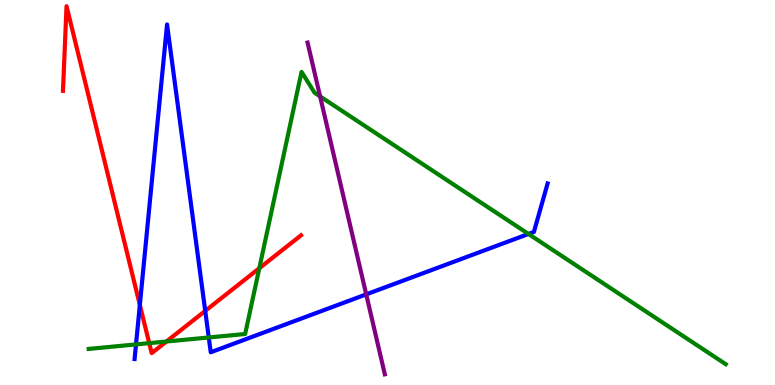[{'lines': ['blue', 'red'], 'intersections': [{'x': 1.8, 'y': 2.08}, {'x': 2.65, 'y': 1.92}]}, {'lines': ['green', 'red'], 'intersections': [{'x': 1.93, 'y': 1.09}, {'x': 2.15, 'y': 1.13}, {'x': 3.35, 'y': 3.03}]}, {'lines': ['purple', 'red'], 'intersections': []}, {'lines': ['blue', 'green'], 'intersections': [{'x': 1.76, 'y': 1.05}, {'x': 2.69, 'y': 1.23}, {'x': 6.82, 'y': 3.92}]}, {'lines': ['blue', 'purple'], 'intersections': [{'x': 4.73, 'y': 2.35}]}, {'lines': ['green', 'purple'], 'intersections': [{'x': 4.13, 'y': 7.5}]}]